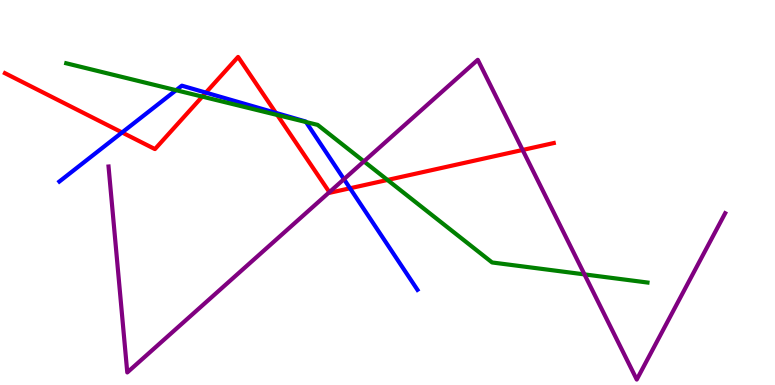[{'lines': ['blue', 'red'], 'intersections': [{'x': 1.58, 'y': 6.56}, {'x': 2.66, 'y': 7.59}, {'x': 3.56, 'y': 7.07}, {'x': 4.52, 'y': 5.11}]}, {'lines': ['green', 'red'], 'intersections': [{'x': 2.61, 'y': 7.49}, {'x': 3.58, 'y': 7.01}, {'x': 5.0, 'y': 5.33}]}, {'lines': ['purple', 'red'], 'intersections': [{'x': 4.25, 'y': 5.01}, {'x': 6.74, 'y': 6.1}]}, {'lines': ['blue', 'green'], 'intersections': [{'x': 2.27, 'y': 7.66}, {'x': 3.95, 'y': 6.83}]}, {'lines': ['blue', 'purple'], 'intersections': [{'x': 4.44, 'y': 5.35}]}, {'lines': ['green', 'purple'], 'intersections': [{'x': 4.7, 'y': 5.81}, {'x': 7.54, 'y': 2.87}]}]